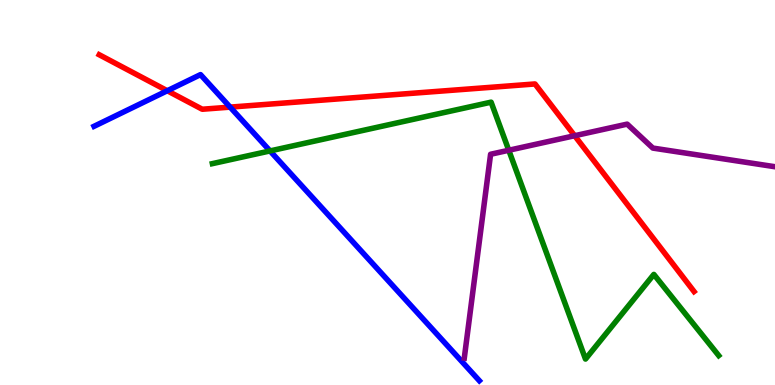[{'lines': ['blue', 'red'], 'intersections': [{'x': 2.16, 'y': 7.64}, {'x': 2.97, 'y': 7.22}]}, {'lines': ['green', 'red'], 'intersections': []}, {'lines': ['purple', 'red'], 'intersections': [{'x': 7.41, 'y': 6.47}]}, {'lines': ['blue', 'green'], 'intersections': [{'x': 3.48, 'y': 6.08}]}, {'lines': ['blue', 'purple'], 'intersections': []}, {'lines': ['green', 'purple'], 'intersections': [{'x': 6.56, 'y': 6.1}]}]